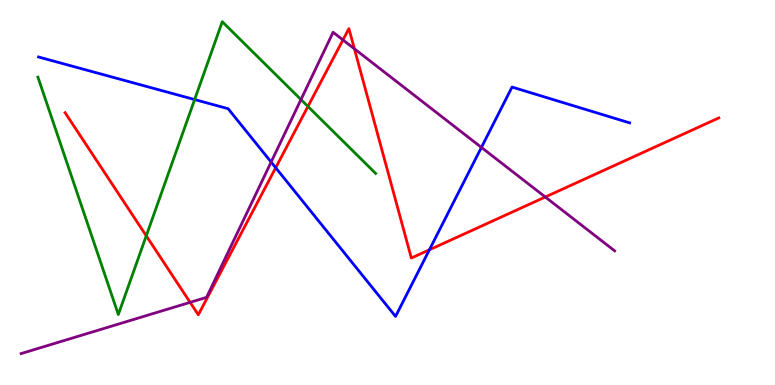[{'lines': ['blue', 'red'], 'intersections': [{'x': 3.56, 'y': 5.64}, {'x': 5.54, 'y': 3.51}]}, {'lines': ['green', 'red'], 'intersections': [{'x': 1.89, 'y': 3.87}, {'x': 3.97, 'y': 7.23}]}, {'lines': ['purple', 'red'], 'intersections': [{'x': 2.45, 'y': 2.15}, {'x': 4.43, 'y': 8.96}, {'x': 4.57, 'y': 8.73}, {'x': 7.04, 'y': 4.88}]}, {'lines': ['blue', 'green'], 'intersections': [{'x': 2.51, 'y': 7.41}]}, {'lines': ['blue', 'purple'], 'intersections': [{'x': 3.5, 'y': 5.79}, {'x': 6.21, 'y': 6.17}]}, {'lines': ['green', 'purple'], 'intersections': [{'x': 3.88, 'y': 7.41}]}]